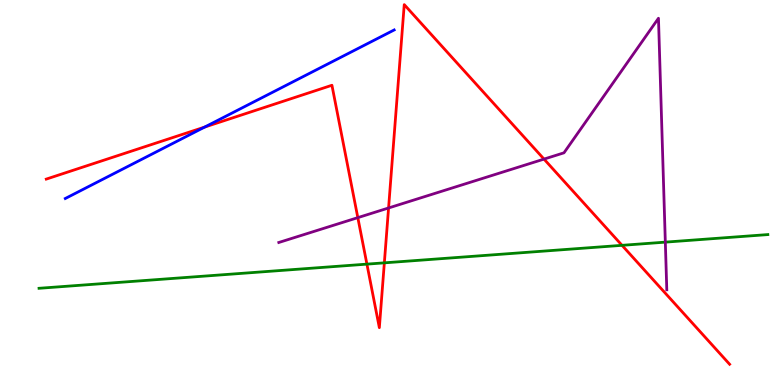[{'lines': ['blue', 'red'], 'intersections': [{'x': 2.64, 'y': 6.7}]}, {'lines': ['green', 'red'], 'intersections': [{'x': 4.73, 'y': 3.14}, {'x': 4.96, 'y': 3.17}, {'x': 8.03, 'y': 3.63}]}, {'lines': ['purple', 'red'], 'intersections': [{'x': 4.62, 'y': 4.35}, {'x': 5.01, 'y': 4.6}, {'x': 7.02, 'y': 5.87}]}, {'lines': ['blue', 'green'], 'intersections': []}, {'lines': ['blue', 'purple'], 'intersections': []}, {'lines': ['green', 'purple'], 'intersections': [{'x': 8.58, 'y': 3.71}]}]